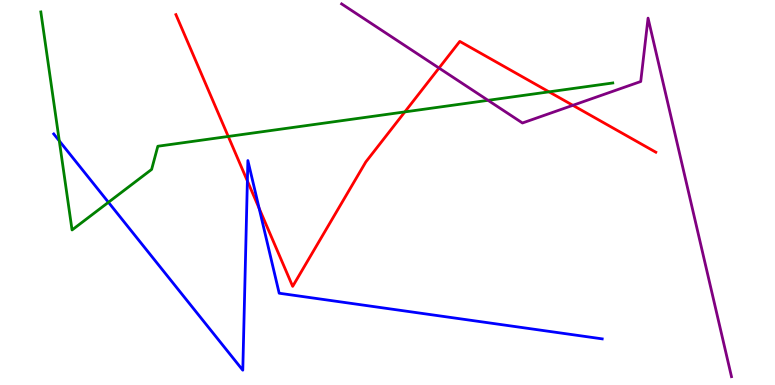[{'lines': ['blue', 'red'], 'intersections': [{'x': 3.19, 'y': 5.3}, {'x': 3.34, 'y': 4.59}]}, {'lines': ['green', 'red'], 'intersections': [{'x': 2.95, 'y': 6.46}, {'x': 5.22, 'y': 7.09}, {'x': 7.08, 'y': 7.61}]}, {'lines': ['purple', 'red'], 'intersections': [{'x': 5.66, 'y': 8.23}, {'x': 7.39, 'y': 7.26}]}, {'lines': ['blue', 'green'], 'intersections': [{'x': 0.765, 'y': 6.34}, {'x': 1.4, 'y': 4.75}]}, {'lines': ['blue', 'purple'], 'intersections': []}, {'lines': ['green', 'purple'], 'intersections': [{'x': 6.3, 'y': 7.39}]}]